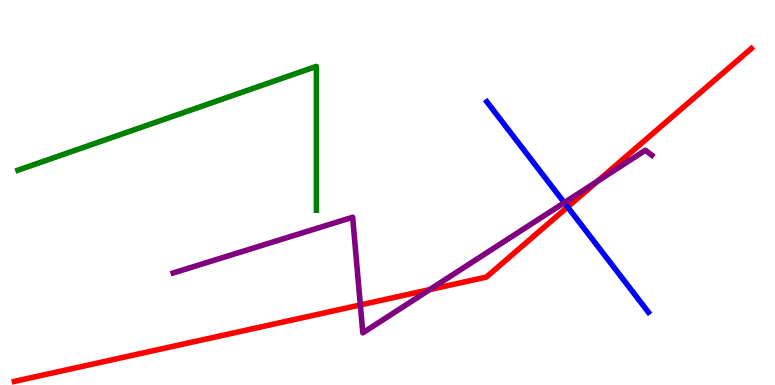[{'lines': ['blue', 'red'], 'intersections': [{'x': 7.32, 'y': 4.62}]}, {'lines': ['green', 'red'], 'intersections': []}, {'lines': ['purple', 'red'], 'intersections': [{'x': 4.65, 'y': 2.08}, {'x': 5.54, 'y': 2.48}, {'x': 7.71, 'y': 5.29}]}, {'lines': ['blue', 'green'], 'intersections': []}, {'lines': ['blue', 'purple'], 'intersections': [{'x': 7.28, 'y': 4.74}]}, {'lines': ['green', 'purple'], 'intersections': []}]